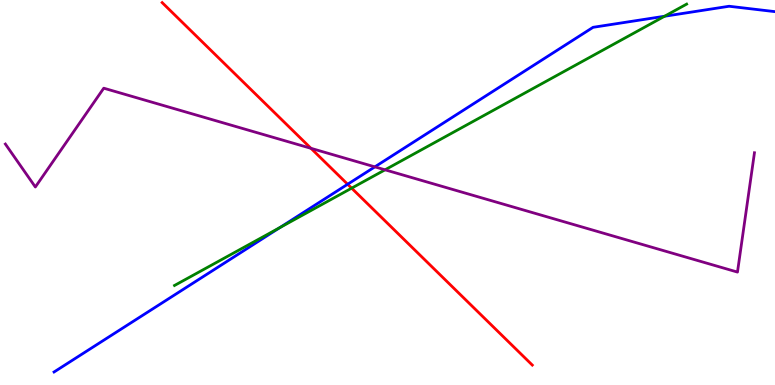[{'lines': ['blue', 'red'], 'intersections': [{'x': 4.49, 'y': 5.21}]}, {'lines': ['green', 'red'], 'intersections': [{'x': 4.54, 'y': 5.11}]}, {'lines': ['purple', 'red'], 'intersections': [{'x': 4.01, 'y': 6.15}]}, {'lines': ['blue', 'green'], 'intersections': [{'x': 3.61, 'y': 4.09}, {'x': 8.57, 'y': 9.58}]}, {'lines': ['blue', 'purple'], 'intersections': [{'x': 4.84, 'y': 5.67}]}, {'lines': ['green', 'purple'], 'intersections': [{'x': 4.97, 'y': 5.59}]}]